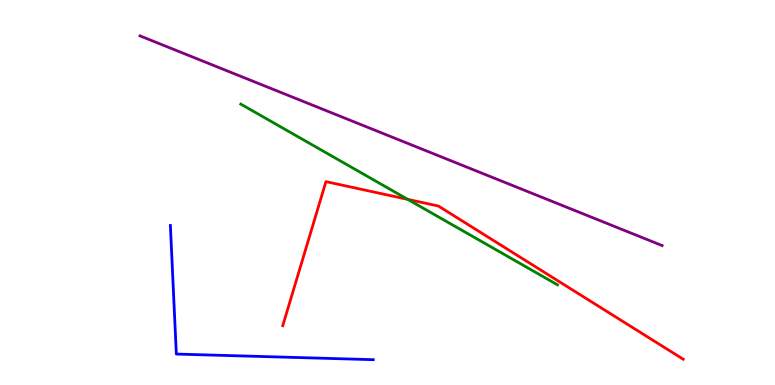[{'lines': ['blue', 'red'], 'intersections': []}, {'lines': ['green', 'red'], 'intersections': [{'x': 5.26, 'y': 4.82}]}, {'lines': ['purple', 'red'], 'intersections': []}, {'lines': ['blue', 'green'], 'intersections': []}, {'lines': ['blue', 'purple'], 'intersections': []}, {'lines': ['green', 'purple'], 'intersections': []}]